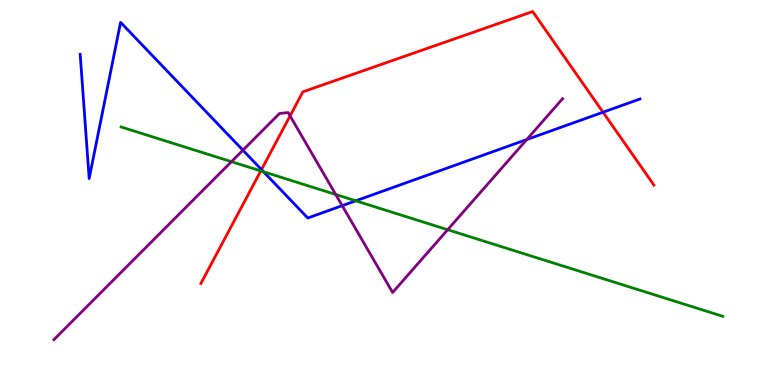[{'lines': ['blue', 'red'], 'intersections': [{'x': 3.37, 'y': 5.59}, {'x': 7.78, 'y': 7.09}]}, {'lines': ['green', 'red'], 'intersections': [{'x': 3.37, 'y': 5.56}]}, {'lines': ['purple', 'red'], 'intersections': [{'x': 3.74, 'y': 6.99}]}, {'lines': ['blue', 'green'], 'intersections': [{'x': 3.4, 'y': 5.54}, {'x': 4.59, 'y': 4.78}]}, {'lines': ['blue', 'purple'], 'intersections': [{'x': 3.13, 'y': 6.1}, {'x': 4.42, 'y': 4.66}, {'x': 6.8, 'y': 6.38}]}, {'lines': ['green', 'purple'], 'intersections': [{'x': 2.99, 'y': 5.8}, {'x': 4.33, 'y': 4.95}, {'x': 5.78, 'y': 4.03}]}]